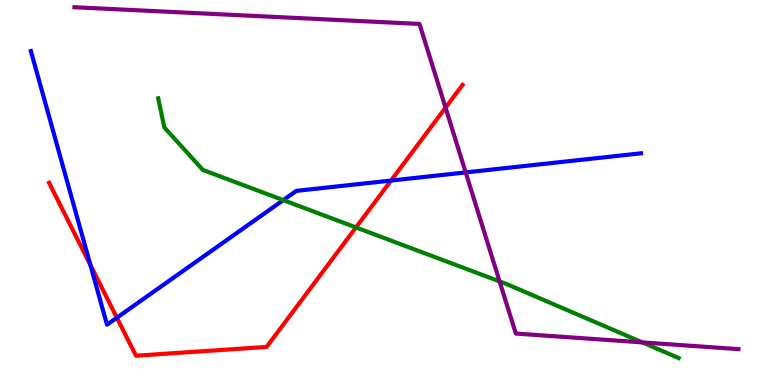[{'lines': ['blue', 'red'], 'intersections': [{'x': 1.17, 'y': 3.12}, {'x': 1.51, 'y': 1.75}, {'x': 5.05, 'y': 5.31}]}, {'lines': ['green', 'red'], 'intersections': [{'x': 4.59, 'y': 4.09}]}, {'lines': ['purple', 'red'], 'intersections': [{'x': 5.75, 'y': 7.2}]}, {'lines': ['blue', 'green'], 'intersections': [{'x': 3.66, 'y': 4.8}]}, {'lines': ['blue', 'purple'], 'intersections': [{'x': 6.01, 'y': 5.52}]}, {'lines': ['green', 'purple'], 'intersections': [{'x': 6.45, 'y': 2.69}, {'x': 8.29, 'y': 1.11}]}]